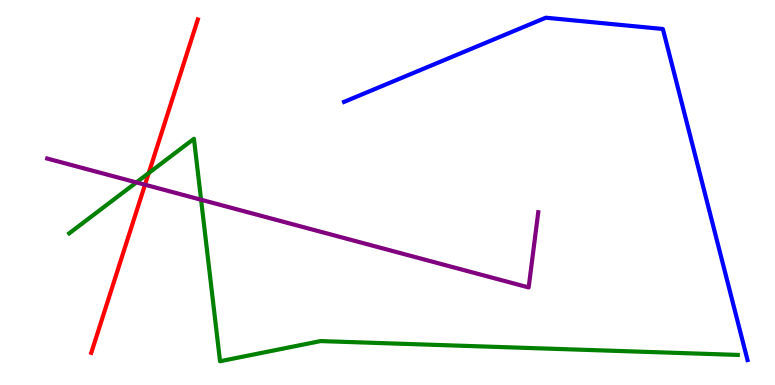[{'lines': ['blue', 'red'], 'intersections': []}, {'lines': ['green', 'red'], 'intersections': [{'x': 1.92, 'y': 5.5}]}, {'lines': ['purple', 'red'], 'intersections': [{'x': 1.87, 'y': 5.2}]}, {'lines': ['blue', 'green'], 'intersections': []}, {'lines': ['blue', 'purple'], 'intersections': []}, {'lines': ['green', 'purple'], 'intersections': [{'x': 1.76, 'y': 5.26}, {'x': 2.59, 'y': 4.81}]}]